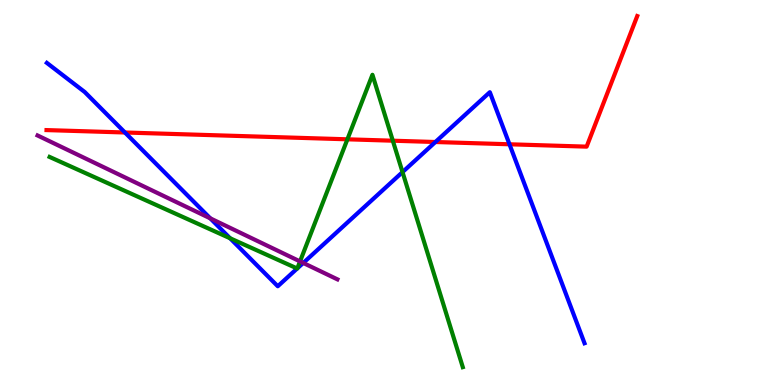[{'lines': ['blue', 'red'], 'intersections': [{'x': 1.61, 'y': 6.56}, {'x': 5.62, 'y': 6.31}, {'x': 6.57, 'y': 6.25}]}, {'lines': ['green', 'red'], 'intersections': [{'x': 4.48, 'y': 6.38}, {'x': 5.07, 'y': 6.35}]}, {'lines': ['purple', 'red'], 'intersections': []}, {'lines': ['blue', 'green'], 'intersections': [{'x': 2.97, 'y': 3.81}, {'x': 3.83, 'y': 3.03}, {'x': 3.84, 'y': 3.03}, {'x': 5.19, 'y': 5.53}]}, {'lines': ['blue', 'purple'], 'intersections': [{'x': 2.71, 'y': 4.33}, {'x': 3.91, 'y': 3.17}]}, {'lines': ['green', 'purple'], 'intersections': [{'x': 3.87, 'y': 3.21}]}]